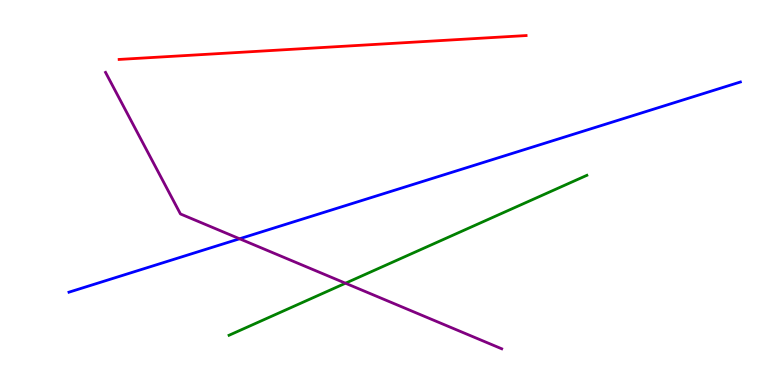[{'lines': ['blue', 'red'], 'intersections': []}, {'lines': ['green', 'red'], 'intersections': []}, {'lines': ['purple', 'red'], 'intersections': []}, {'lines': ['blue', 'green'], 'intersections': []}, {'lines': ['blue', 'purple'], 'intersections': [{'x': 3.09, 'y': 3.8}]}, {'lines': ['green', 'purple'], 'intersections': [{'x': 4.46, 'y': 2.64}]}]